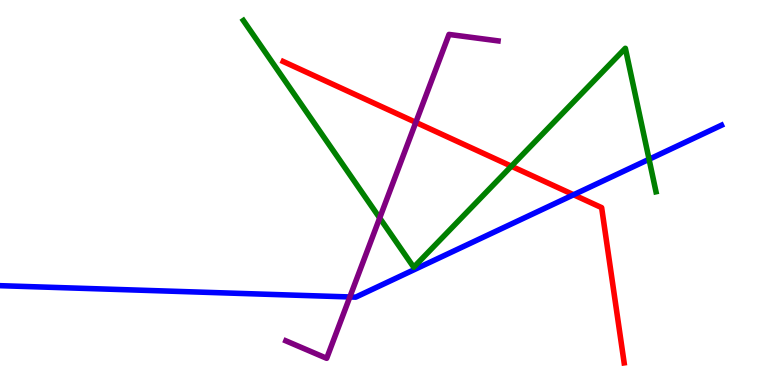[{'lines': ['blue', 'red'], 'intersections': [{'x': 7.4, 'y': 4.94}]}, {'lines': ['green', 'red'], 'intersections': [{'x': 6.6, 'y': 5.68}]}, {'lines': ['purple', 'red'], 'intersections': [{'x': 5.37, 'y': 6.82}]}, {'lines': ['blue', 'green'], 'intersections': [{'x': 8.37, 'y': 5.86}]}, {'lines': ['blue', 'purple'], 'intersections': [{'x': 4.51, 'y': 2.29}]}, {'lines': ['green', 'purple'], 'intersections': [{'x': 4.9, 'y': 4.34}]}]